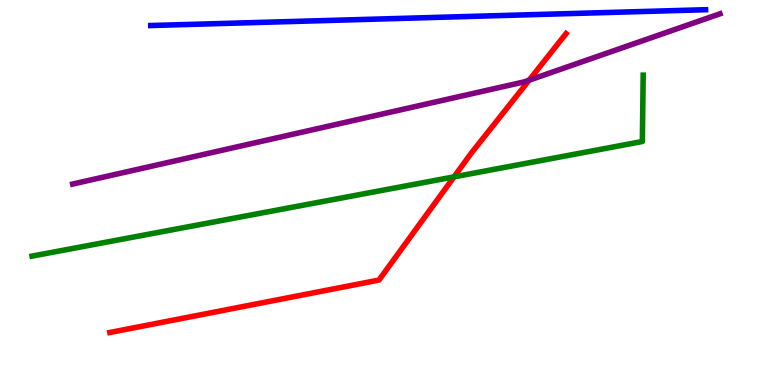[{'lines': ['blue', 'red'], 'intersections': []}, {'lines': ['green', 'red'], 'intersections': [{'x': 5.86, 'y': 5.41}]}, {'lines': ['purple', 'red'], 'intersections': [{'x': 6.83, 'y': 7.92}]}, {'lines': ['blue', 'green'], 'intersections': []}, {'lines': ['blue', 'purple'], 'intersections': []}, {'lines': ['green', 'purple'], 'intersections': []}]